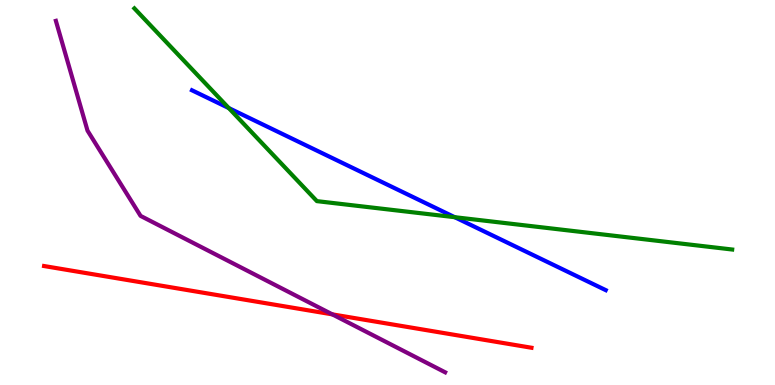[{'lines': ['blue', 'red'], 'intersections': []}, {'lines': ['green', 'red'], 'intersections': []}, {'lines': ['purple', 'red'], 'intersections': [{'x': 4.29, 'y': 1.83}]}, {'lines': ['blue', 'green'], 'intersections': [{'x': 2.95, 'y': 7.19}, {'x': 5.87, 'y': 4.36}]}, {'lines': ['blue', 'purple'], 'intersections': []}, {'lines': ['green', 'purple'], 'intersections': []}]